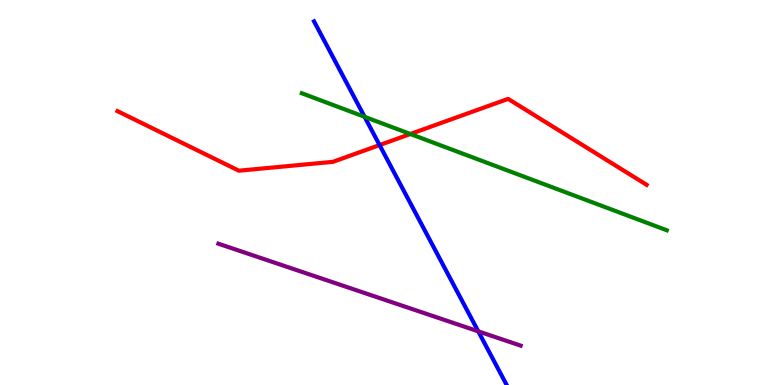[{'lines': ['blue', 'red'], 'intersections': [{'x': 4.9, 'y': 6.23}]}, {'lines': ['green', 'red'], 'intersections': [{'x': 5.3, 'y': 6.52}]}, {'lines': ['purple', 'red'], 'intersections': []}, {'lines': ['blue', 'green'], 'intersections': [{'x': 4.7, 'y': 6.97}]}, {'lines': ['blue', 'purple'], 'intersections': [{'x': 6.17, 'y': 1.39}]}, {'lines': ['green', 'purple'], 'intersections': []}]